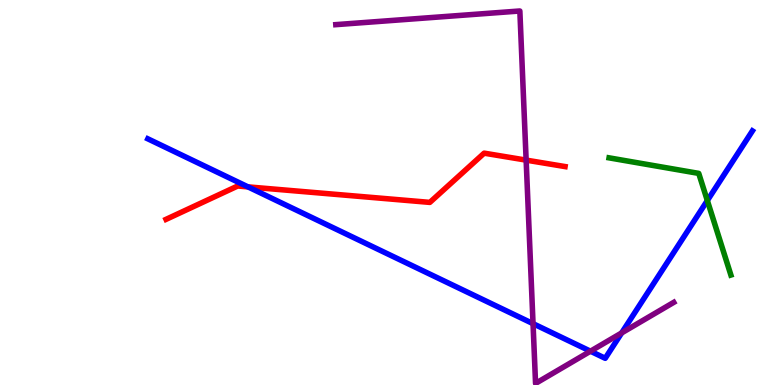[{'lines': ['blue', 'red'], 'intersections': [{'x': 3.2, 'y': 5.15}]}, {'lines': ['green', 'red'], 'intersections': []}, {'lines': ['purple', 'red'], 'intersections': [{'x': 6.79, 'y': 5.84}]}, {'lines': ['blue', 'green'], 'intersections': [{'x': 9.13, 'y': 4.79}]}, {'lines': ['blue', 'purple'], 'intersections': [{'x': 6.88, 'y': 1.59}, {'x': 7.62, 'y': 0.878}, {'x': 8.02, 'y': 1.35}]}, {'lines': ['green', 'purple'], 'intersections': []}]